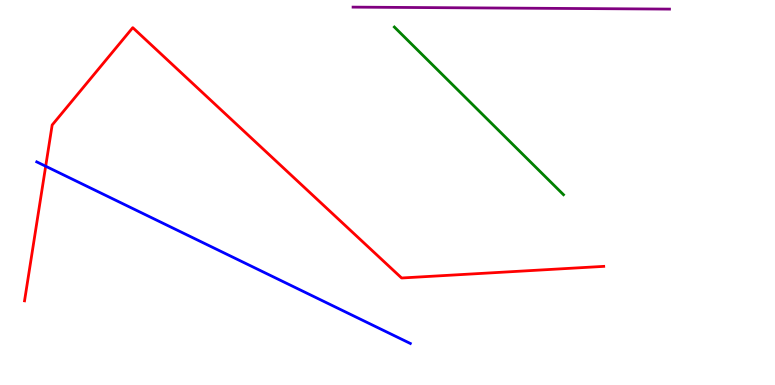[{'lines': ['blue', 'red'], 'intersections': [{'x': 0.59, 'y': 5.68}]}, {'lines': ['green', 'red'], 'intersections': []}, {'lines': ['purple', 'red'], 'intersections': []}, {'lines': ['blue', 'green'], 'intersections': []}, {'lines': ['blue', 'purple'], 'intersections': []}, {'lines': ['green', 'purple'], 'intersections': []}]